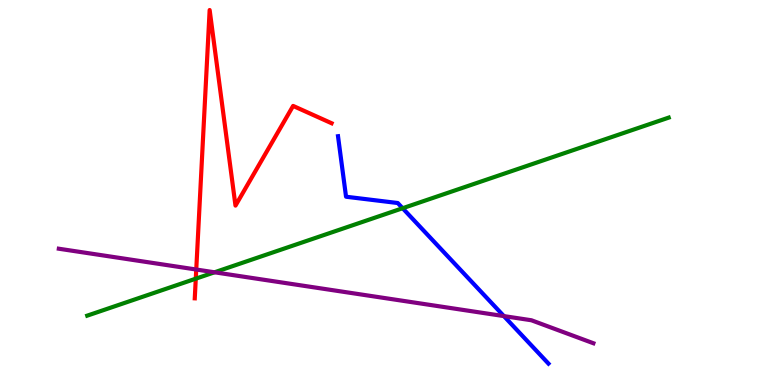[{'lines': ['blue', 'red'], 'intersections': []}, {'lines': ['green', 'red'], 'intersections': [{'x': 2.53, 'y': 2.76}]}, {'lines': ['purple', 'red'], 'intersections': [{'x': 2.53, 'y': 3.0}]}, {'lines': ['blue', 'green'], 'intersections': [{'x': 5.2, 'y': 4.59}]}, {'lines': ['blue', 'purple'], 'intersections': [{'x': 6.5, 'y': 1.79}]}, {'lines': ['green', 'purple'], 'intersections': [{'x': 2.77, 'y': 2.93}]}]